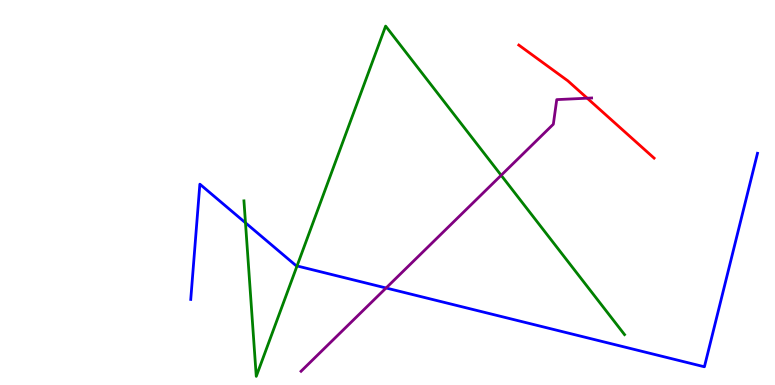[{'lines': ['blue', 'red'], 'intersections': []}, {'lines': ['green', 'red'], 'intersections': []}, {'lines': ['purple', 'red'], 'intersections': [{'x': 7.58, 'y': 7.45}]}, {'lines': ['blue', 'green'], 'intersections': [{'x': 3.17, 'y': 4.21}, {'x': 3.83, 'y': 3.09}]}, {'lines': ['blue', 'purple'], 'intersections': [{'x': 4.98, 'y': 2.52}]}, {'lines': ['green', 'purple'], 'intersections': [{'x': 6.47, 'y': 5.45}]}]